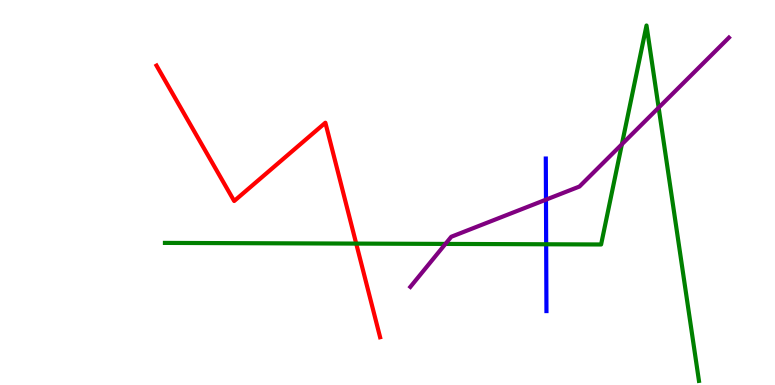[{'lines': ['blue', 'red'], 'intersections': []}, {'lines': ['green', 'red'], 'intersections': [{'x': 4.6, 'y': 3.67}]}, {'lines': ['purple', 'red'], 'intersections': []}, {'lines': ['blue', 'green'], 'intersections': [{'x': 7.05, 'y': 3.66}]}, {'lines': ['blue', 'purple'], 'intersections': [{'x': 7.04, 'y': 4.81}]}, {'lines': ['green', 'purple'], 'intersections': [{'x': 5.75, 'y': 3.66}, {'x': 8.02, 'y': 6.25}, {'x': 8.5, 'y': 7.2}]}]